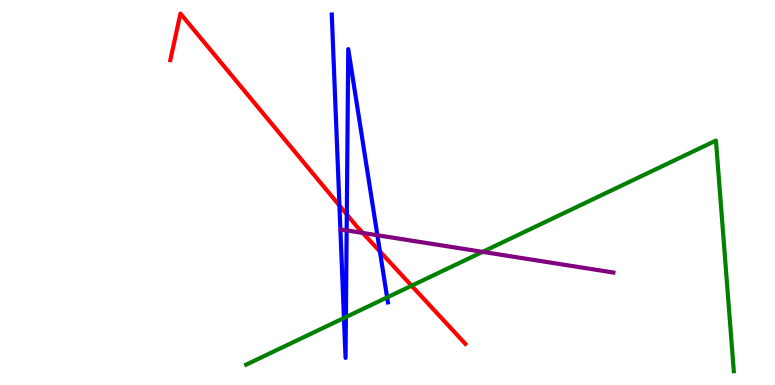[{'lines': ['blue', 'red'], 'intersections': [{'x': 4.38, 'y': 4.66}, {'x': 4.47, 'y': 4.43}, {'x': 4.9, 'y': 3.47}]}, {'lines': ['green', 'red'], 'intersections': [{'x': 5.31, 'y': 2.58}]}, {'lines': ['purple', 'red'], 'intersections': [{'x': 4.68, 'y': 3.95}]}, {'lines': ['blue', 'green'], 'intersections': [{'x': 4.44, 'y': 1.74}, {'x': 4.46, 'y': 1.76}, {'x': 5.0, 'y': 2.27}]}, {'lines': ['blue', 'purple'], 'intersections': [{'x': 4.47, 'y': 4.02}, {'x': 4.87, 'y': 3.89}]}, {'lines': ['green', 'purple'], 'intersections': [{'x': 6.23, 'y': 3.46}]}]